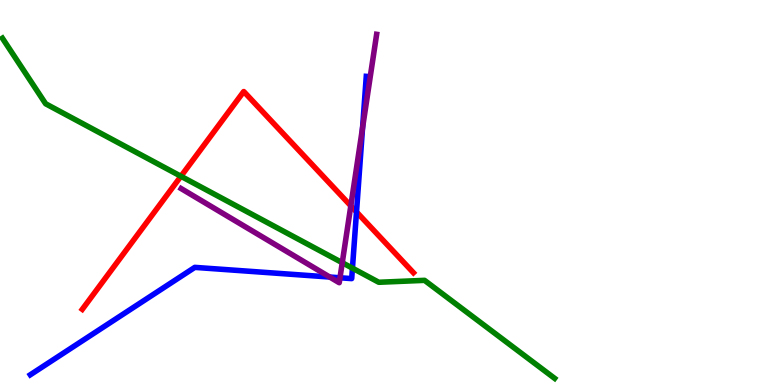[{'lines': ['blue', 'red'], 'intersections': [{'x': 4.6, 'y': 4.5}]}, {'lines': ['green', 'red'], 'intersections': [{'x': 2.33, 'y': 5.42}]}, {'lines': ['purple', 'red'], 'intersections': [{'x': 4.53, 'y': 4.65}]}, {'lines': ['blue', 'green'], 'intersections': [{'x': 4.55, 'y': 3.03}]}, {'lines': ['blue', 'purple'], 'intersections': [{'x': 4.25, 'y': 2.8}, {'x': 4.39, 'y': 2.79}, {'x': 4.68, 'y': 6.68}]}, {'lines': ['green', 'purple'], 'intersections': [{'x': 4.42, 'y': 3.18}]}]